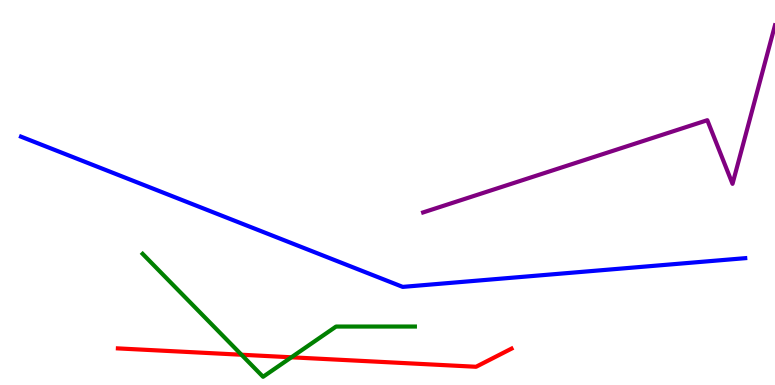[{'lines': ['blue', 'red'], 'intersections': []}, {'lines': ['green', 'red'], 'intersections': [{'x': 3.12, 'y': 0.786}, {'x': 3.76, 'y': 0.72}]}, {'lines': ['purple', 'red'], 'intersections': []}, {'lines': ['blue', 'green'], 'intersections': []}, {'lines': ['blue', 'purple'], 'intersections': []}, {'lines': ['green', 'purple'], 'intersections': []}]